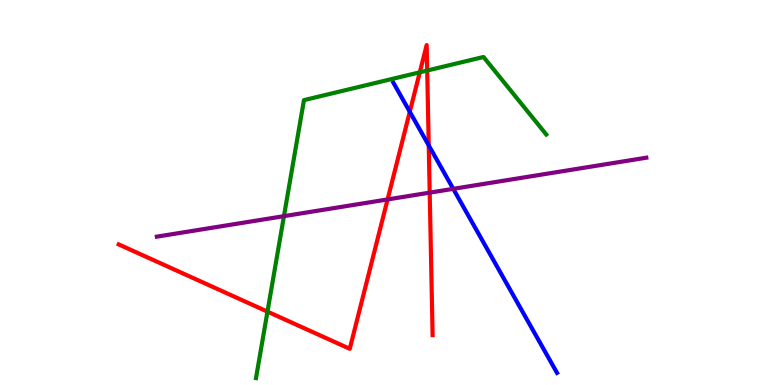[{'lines': ['blue', 'red'], 'intersections': [{'x': 5.29, 'y': 7.1}, {'x': 5.53, 'y': 6.22}]}, {'lines': ['green', 'red'], 'intersections': [{'x': 3.45, 'y': 1.91}, {'x': 5.42, 'y': 8.12}, {'x': 5.51, 'y': 8.17}]}, {'lines': ['purple', 'red'], 'intersections': [{'x': 5.0, 'y': 4.82}, {'x': 5.54, 'y': 5.0}]}, {'lines': ['blue', 'green'], 'intersections': []}, {'lines': ['blue', 'purple'], 'intersections': [{'x': 5.85, 'y': 5.09}]}, {'lines': ['green', 'purple'], 'intersections': [{'x': 3.66, 'y': 4.39}]}]